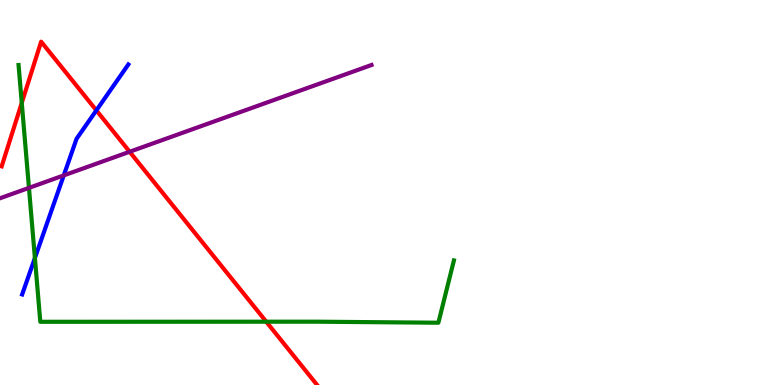[{'lines': ['blue', 'red'], 'intersections': [{'x': 1.24, 'y': 7.13}]}, {'lines': ['green', 'red'], 'intersections': [{'x': 0.281, 'y': 7.33}, {'x': 3.44, 'y': 1.64}]}, {'lines': ['purple', 'red'], 'intersections': [{'x': 1.67, 'y': 6.06}]}, {'lines': ['blue', 'green'], 'intersections': [{'x': 0.45, 'y': 3.3}]}, {'lines': ['blue', 'purple'], 'intersections': [{'x': 0.823, 'y': 5.44}]}, {'lines': ['green', 'purple'], 'intersections': [{'x': 0.374, 'y': 5.12}]}]